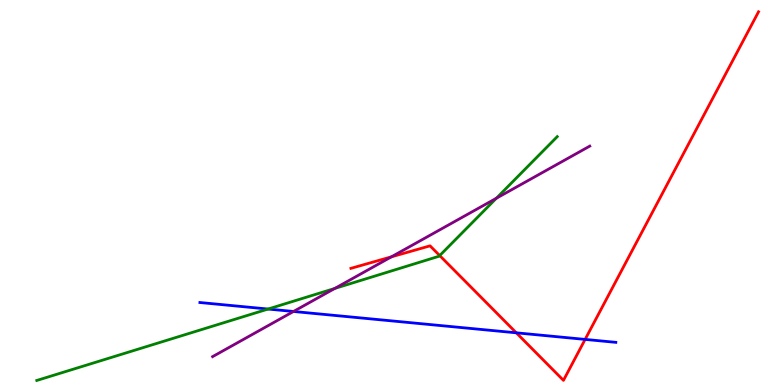[{'lines': ['blue', 'red'], 'intersections': [{'x': 6.66, 'y': 1.36}, {'x': 7.55, 'y': 1.18}]}, {'lines': ['green', 'red'], 'intersections': [{'x': 5.67, 'y': 3.36}]}, {'lines': ['purple', 'red'], 'intersections': [{'x': 5.05, 'y': 3.33}]}, {'lines': ['blue', 'green'], 'intersections': [{'x': 3.46, 'y': 1.97}]}, {'lines': ['blue', 'purple'], 'intersections': [{'x': 3.79, 'y': 1.91}]}, {'lines': ['green', 'purple'], 'intersections': [{'x': 4.32, 'y': 2.51}, {'x': 6.4, 'y': 4.85}]}]